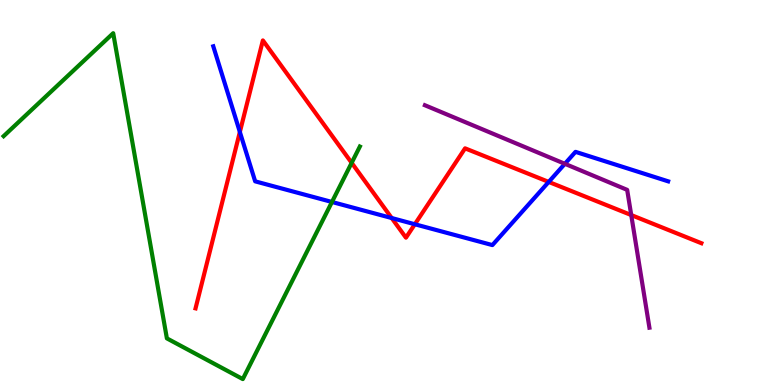[{'lines': ['blue', 'red'], 'intersections': [{'x': 3.1, 'y': 6.57}, {'x': 5.05, 'y': 4.34}, {'x': 5.35, 'y': 4.18}, {'x': 7.08, 'y': 5.27}]}, {'lines': ['green', 'red'], 'intersections': [{'x': 4.54, 'y': 5.77}]}, {'lines': ['purple', 'red'], 'intersections': [{'x': 8.15, 'y': 4.41}]}, {'lines': ['blue', 'green'], 'intersections': [{'x': 4.28, 'y': 4.75}]}, {'lines': ['blue', 'purple'], 'intersections': [{'x': 7.29, 'y': 5.75}]}, {'lines': ['green', 'purple'], 'intersections': []}]